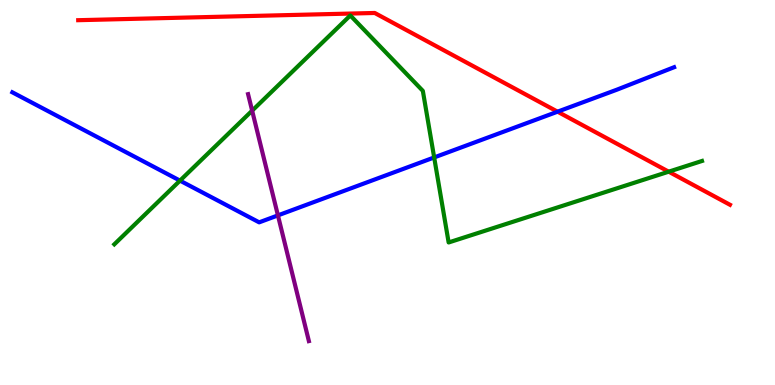[{'lines': ['blue', 'red'], 'intersections': [{'x': 7.19, 'y': 7.1}]}, {'lines': ['green', 'red'], 'intersections': [{'x': 8.63, 'y': 5.54}]}, {'lines': ['purple', 'red'], 'intersections': []}, {'lines': ['blue', 'green'], 'intersections': [{'x': 2.32, 'y': 5.31}, {'x': 5.6, 'y': 5.91}]}, {'lines': ['blue', 'purple'], 'intersections': [{'x': 3.59, 'y': 4.41}]}, {'lines': ['green', 'purple'], 'intersections': [{'x': 3.25, 'y': 7.13}]}]